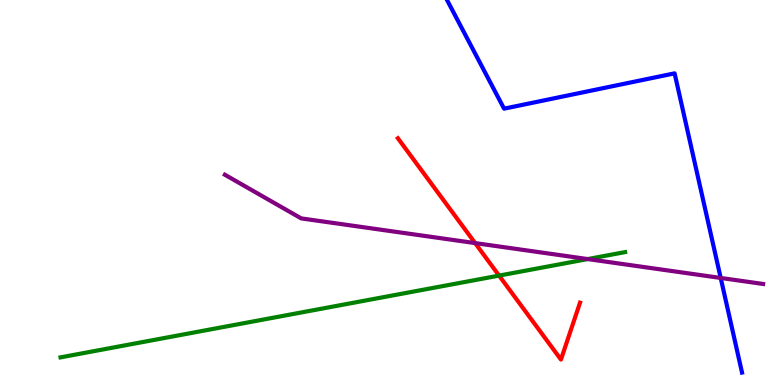[{'lines': ['blue', 'red'], 'intersections': []}, {'lines': ['green', 'red'], 'intersections': [{'x': 6.44, 'y': 2.84}]}, {'lines': ['purple', 'red'], 'intersections': [{'x': 6.13, 'y': 3.69}]}, {'lines': ['blue', 'green'], 'intersections': []}, {'lines': ['blue', 'purple'], 'intersections': [{'x': 9.3, 'y': 2.78}]}, {'lines': ['green', 'purple'], 'intersections': [{'x': 7.58, 'y': 3.27}]}]